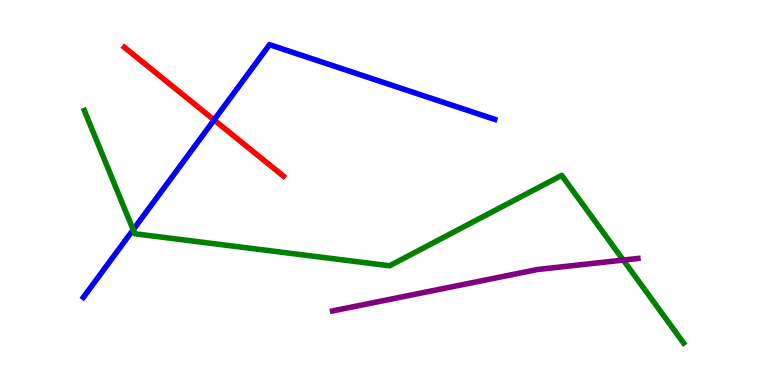[{'lines': ['blue', 'red'], 'intersections': [{'x': 2.76, 'y': 6.88}]}, {'lines': ['green', 'red'], 'intersections': []}, {'lines': ['purple', 'red'], 'intersections': []}, {'lines': ['blue', 'green'], 'intersections': [{'x': 1.72, 'y': 4.03}]}, {'lines': ['blue', 'purple'], 'intersections': []}, {'lines': ['green', 'purple'], 'intersections': [{'x': 8.04, 'y': 3.24}]}]